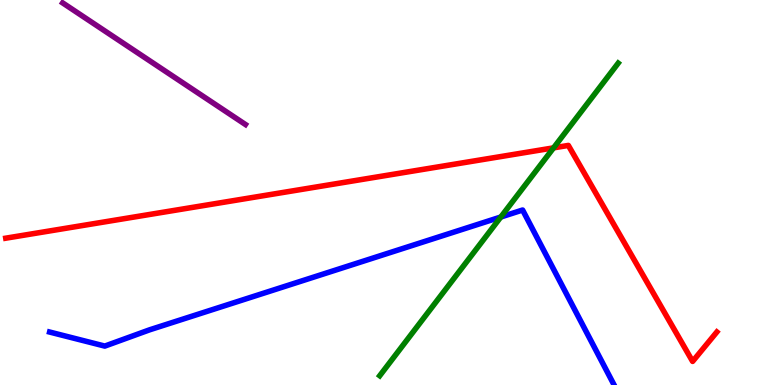[{'lines': ['blue', 'red'], 'intersections': []}, {'lines': ['green', 'red'], 'intersections': [{'x': 7.14, 'y': 6.16}]}, {'lines': ['purple', 'red'], 'intersections': []}, {'lines': ['blue', 'green'], 'intersections': [{'x': 6.46, 'y': 4.36}]}, {'lines': ['blue', 'purple'], 'intersections': []}, {'lines': ['green', 'purple'], 'intersections': []}]